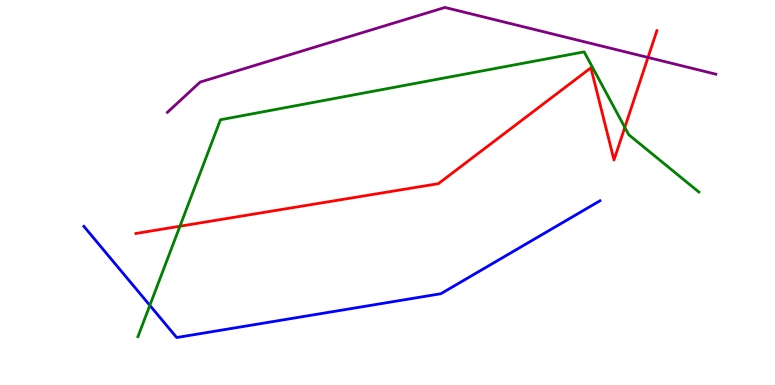[{'lines': ['blue', 'red'], 'intersections': []}, {'lines': ['green', 'red'], 'intersections': [{'x': 2.32, 'y': 4.12}, {'x': 8.06, 'y': 6.69}]}, {'lines': ['purple', 'red'], 'intersections': [{'x': 8.36, 'y': 8.51}]}, {'lines': ['blue', 'green'], 'intersections': [{'x': 1.93, 'y': 2.07}]}, {'lines': ['blue', 'purple'], 'intersections': []}, {'lines': ['green', 'purple'], 'intersections': []}]